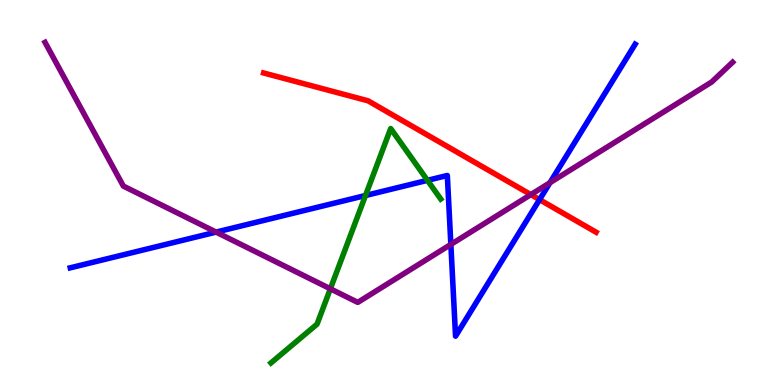[{'lines': ['blue', 'red'], 'intersections': [{'x': 6.96, 'y': 4.81}]}, {'lines': ['green', 'red'], 'intersections': []}, {'lines': ['purple', 'red'], 'intersections': [{'x': 6.85, 'y': 4.95}]}, {'lines': ['blue', 'green'], 'intersections': [{'x': 4.72, 'y': 4.92}, {'x': 5.52, 'y': 5.32}]}, {'lines': ['blue', 'purple'], 'intersections': [{'x': 2.79, 'y': 3.97}, {'x': 5.82, 'y': 3.65}, {'x': 7.1, 'y': 5.25}]}, {'lines': ['green', 'purple'], 'intersections': [{'x': 4.26, 'y': 2.5}]}]